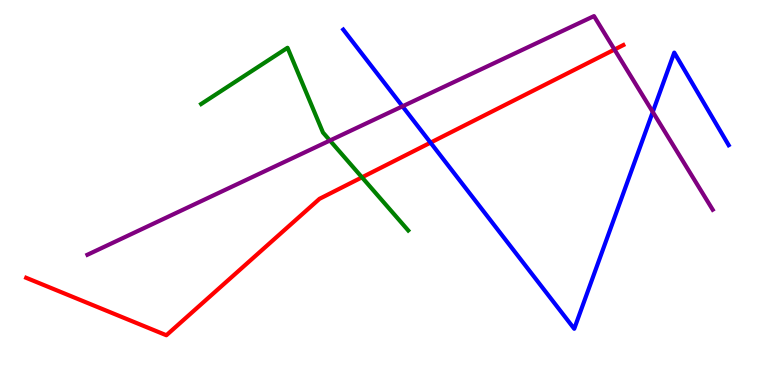[{'lines': ['blue', 'red'], 'intersections': [{'x': 5.56, 'y': 6.3}]}, {'lines': ['green', 'red'], 'intersections': [{'x': 4.67, 'y': 5.39}]}, {'lines': ['purple', 'red'], 'intersections': [{'x': 7.93, 'y': 8.71}]}, {'lines': ['blue', 'green'], 'intersections': []}, {'lines': ['blue', 'purple'], 'intersections': [{'x': 5.19, 'y': 7.24}, {'x': 8.42, 'y': 7.09}]}, {'lines': ['green', 'purple'], 'intersections': [{'x': 4.26, 'y': 6.35}]}]